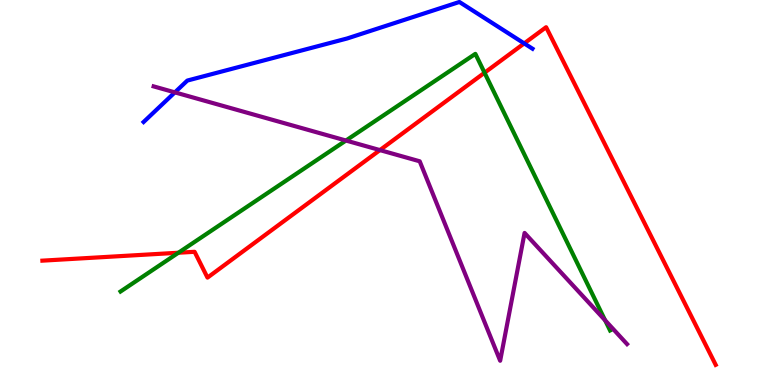[{'lines': ['blue', 'red'], 'intersections': [{'x': 6.76, 'y': 8.87}]}, {'lines': ['green', 'red'], 'intersections': [{'x': 2.3, 'y': 3.44}, {'x': 6.25, 'y': 8.11}]}, {'lines': ['purple', 'red'], 'intersections': [{'x': 4.9, 'y': 6.1}]}, {'lines': ['blue', 'green'], 'intersections': []}, {'lines': ['blue', 'purple'], 'intersections': [{'x': 2.26, 'y': 7.6}]}, {'lines': ['green', 'purple'], 'intersections': [{'x': 4.46, 'y': 6.35}, {'x': 7.81, 'y': 1.68}]}]